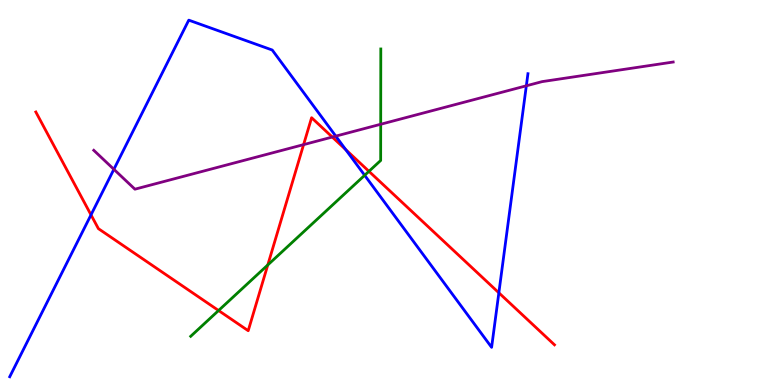[{'lines': ['blue', 'red'], 'intersections': [{'x': 1.17, 'y': 4.42}, {'x': 4.46, 'y': 6.11}, {'x': 6.44, 'y': 2.39}]}, {'lines': ['green', 'red'], 'intersections': [{'x': 2.82, 'y': 1.93}, {'x': 3.46, 'y': 3.12}, {'x': 4.76, 'y': 5.55}]}, {'lines': ['purple', 'red'], 'intersections': [{'x': 3.92, 'y': 6.24}, {'x': 4.29, 'y': 6.44}]}, {'lines': ['blue', 'green'], 'intersections': [{'x': 4.71, 'y': 5.45}]}, {'lines': ['blue', 'purple'], 'intersections': [{'x': 1.47, 'y': 5.6}, {'x': 4.33, 'y': 6.46}, {'x': 6.79, 'y': 7.77}]}, {'lines': ['green', 'purple'], 'intersections': [{'x': 4.91, 'y': 6.77}]}]